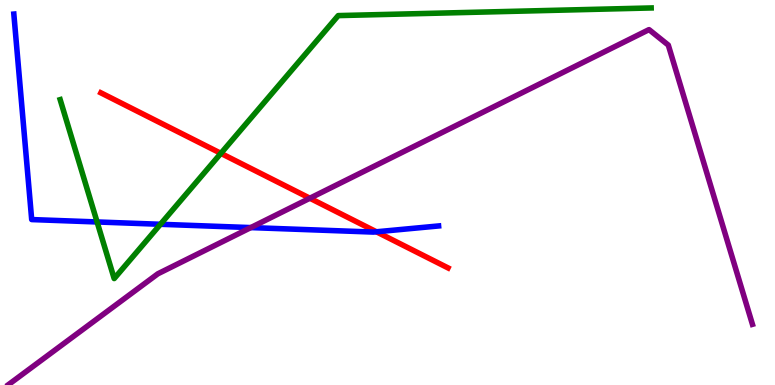[{'lines': ['blue', 'red'], 'intersections': [{'x': 4.86, 'y': 3.98}]}, {'lines': ['green', 'red'], 'intersections': [{'x': 2.85, 'y': 6.02}]}, {'lines': ['purple', 'red'], 'intersections': [{'x': 4.0, 'y': 4.85}]}, {'lines': ['blue', 'green'], 'intersections': [{'x': 1.25, 'y': 4.23}, {'x': 2.07, 'y': 4.17}]}, {'lines': ['blue', 'purple'], 'intersections': [{'x': 3.24, 'y': 4.09}]}, {'lines': ['green', 'purple'], 'intersections': []}]